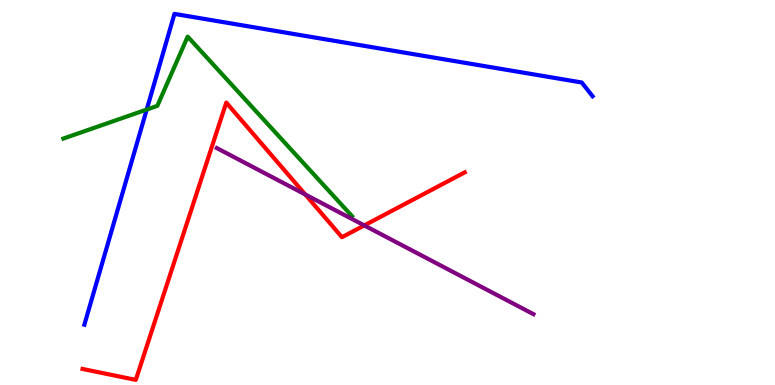[{'lines': ['blue', 'red'], 'intersections': []}, {'lines': ['green', 'red'], 'intersections': []}, {'lines': ['purple', 'red'], 'intersections': [{'x': 3.94, 'y': 4.95}, {'x': 4.7, 'y': 4.14}]}, {'lines': ['blue', 'green'], 'intersections': [{'x': 1.89, 'y': 7.15}]}, {'lines': ['blue', 'purple'], 'intersections': []}, {'lines': ['green', 'purple'], 'intersections': []}]